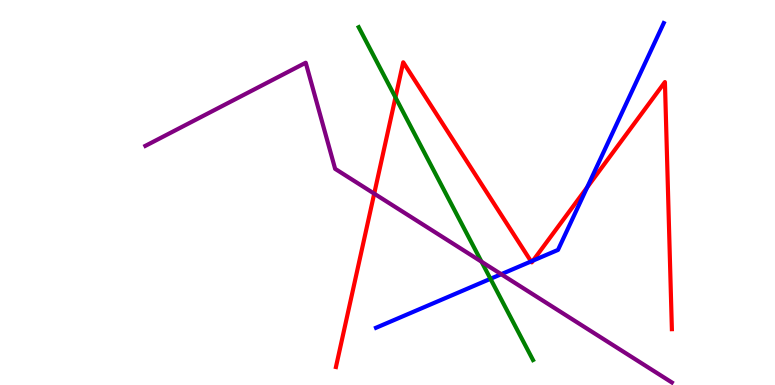[{'lines': ['blue', 'red'], 'intersections': [{'x': 6.85, 'y': 3.21}, {'x': 6.88, 'y': 3.23}, {'x': 7.58, 'y': 5.13}]}, {'lines': ['green', 'red'], 'intersections': [{'x': 5.1, 'y': 7.47}]}, {'lines': ['purple', 'red'], 'intersections': [{'x': 4.83, 'y': 4.97}]}, {'lines': ['blue', 'green'], 'intersections': [{'x': 6.33, 'y': 2.76}]}, {'lines': ['blue', 'purple'], 'intersections': [{'x': 6.47, 'y': 2.88}]}, {'lines': ['green', 'purple'], 'intersections': [{'x': 6.21, 'y': 3.2}]}]